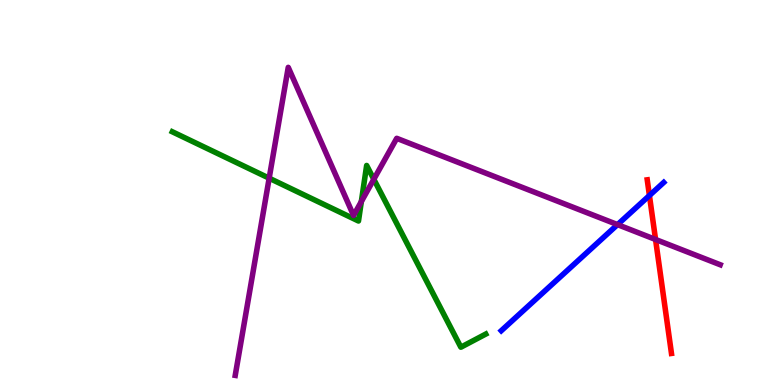[{'lines': ['blue', 'red'], 'intersections': [{'x': 8.38, 'y': 4.92}]}, {'lines': ['green', 'red'], 'intersections': []}, {'lines': ['purple', 'red'], 'intersections': [{'x': 8.46, 'y': 3.78}]}, {'lines': ['blue', 'green'], 'intersections': []}, {'lines': ['blue', 'purple'], 'intersections': [{'x': 7.97, 'y': 4.17}]}, {'lines': ['green', 'purple'], 'intersections': [{'x': 3.47, 'y': 5.37}, {'x': 4.66, 'y': 4.76}, {'x': 4.82, 'y': 5.34}]}]